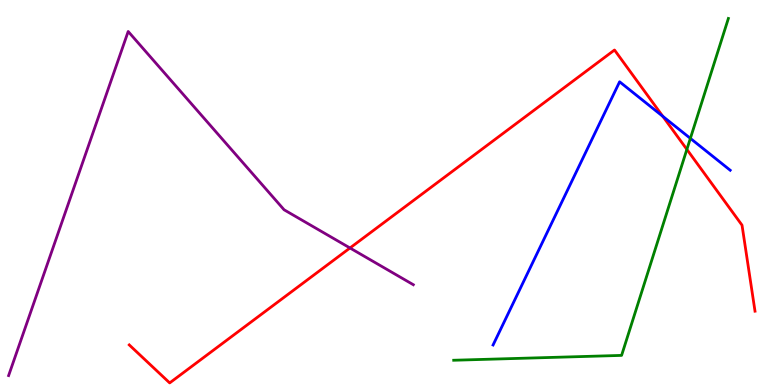[{'lines': ['blue', 'red'], 'intersections': [{'x': 8.55, 'y': 6.98}]}, {'lines': ['green', 'red'], 'intersections': [{'x': 8.86, 'y': 6.12}]}, {'lines': ['purple', 'red'], 'intersections': [{'x': 4.52, 'y': 3.56}]}, {'lines': ['blue', 'green'], 'intersections': [{'x': 8.91, 'y': 6.41}]}, {'lines': ['blue', 'purple'], 'intersections': []}, {'lines': ['green', 'purple'], 'intersections': []}]